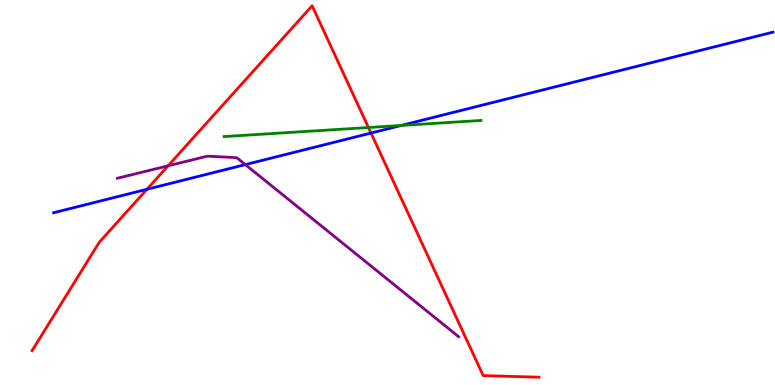[{'lines': ['blue', 'red'], 'intersections': [{'x': 1.9, 'y': 5.08}, {'x': 4.79, 'y': 6.54}]}, {'lines': ['green', 'red'], 'intersections': [{'x': 4.75, 'y': 6.69}]}, {'lines': ['purple', 'red'], 'intersections': [{'x': 2.17, 'y': 5.69}]}, {'lines': ['blue', 'green'], 'intersections': [{'x': 5.18, 'y': 6.74}]}, {'lines': ['blue', 'purple'], 'intersections': [{'x': 3.17, 'y': 5.72}]}, {'lines': ['green', 'purple'], 'intersections': []}]